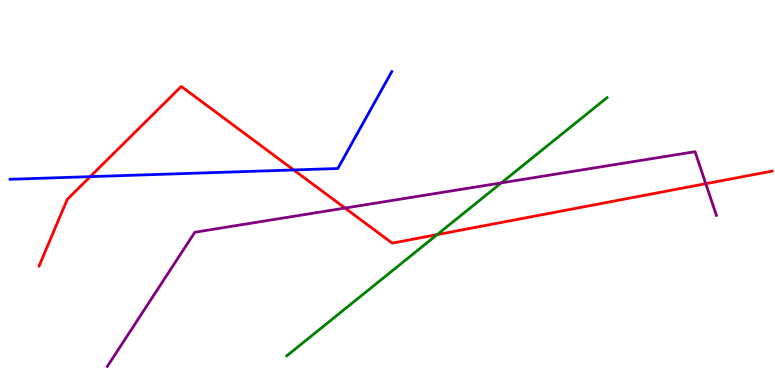[{'lines': ['blue', 'red'], 'intersections': [{'x': 1.16, 'y': 5.41}, {'x': 3.79, 'y': 5.59}]}, {'lines': ['green', 'red'], 'intersections': [{'x': 5.64, 'y': 3.91}]}, {'lines': ['purple', 'red'], 'intersections': [{'x': 4.45, 'y': 4.6}, {'x': 9.11, 'y': 5.23}]}, {'lines': ['blue', 'green'], 'intersections': []}, {'lines': ['blue', 'purple'], 'intersections': []}, {'lines': ['green', 'purple'], 'intersections': [{'x': 6.47, 'y': 5.25}]}]